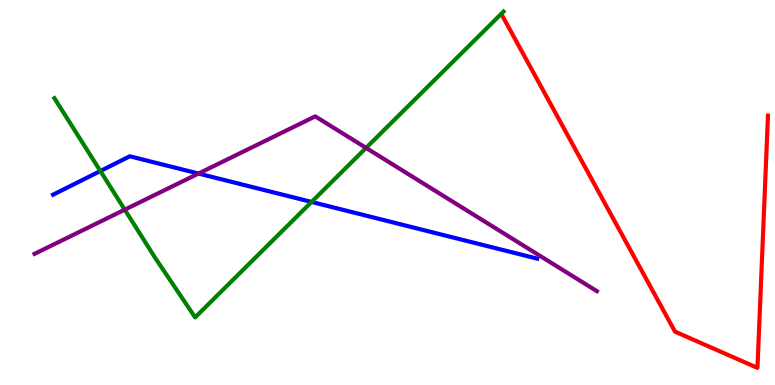[{'lines': ['blue', 'red'], 'intersections': []}, {'lines': ['green', 'red'], 'intersections': []}, {'lines': ['purple', 'red'], 'intersections': []}, {'lines': ['blue', 'green'], 'intersections': [{'x': 1.3, 'y': 5.56}, {'x': 4.02, 'y': 4.75}]}, {'lines': ['blue', 'purple'], 'intersections': [{'x': 2.56, 'y': 5.49}]}, {'lines': ['green', 'purple'], 'intersections': [{'x': 1.61, 'y': 4.55}, {'x': 4.72, 'y': 6.16}]}]